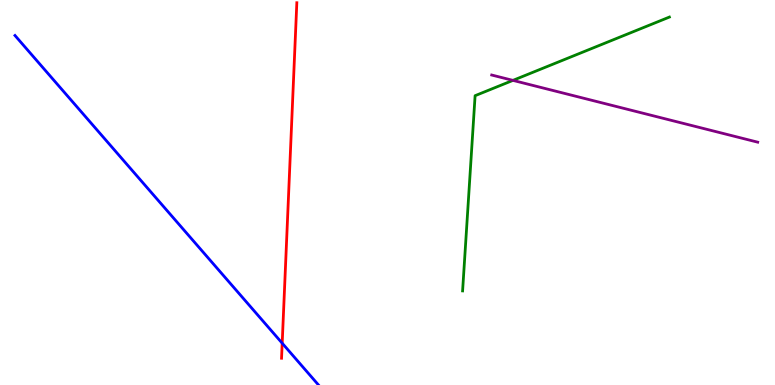[{'lines': ['blue', 'red'], 'intersections': [{'x': 3.64, 'y': 1.09}]}, {'lines': ['green', 'red'], 'intersections': []}, {'lines': ['purple', 'red'], 'intersections': []}, {'lines': ['blue', 'green'], 'intersections': []}, {'lines': ['blue', 'purple'], 'intersections': []}, {'lines': ['green', 'purple'], 'intersections': [{'x': 6.62, 'y': 7.91}]}]